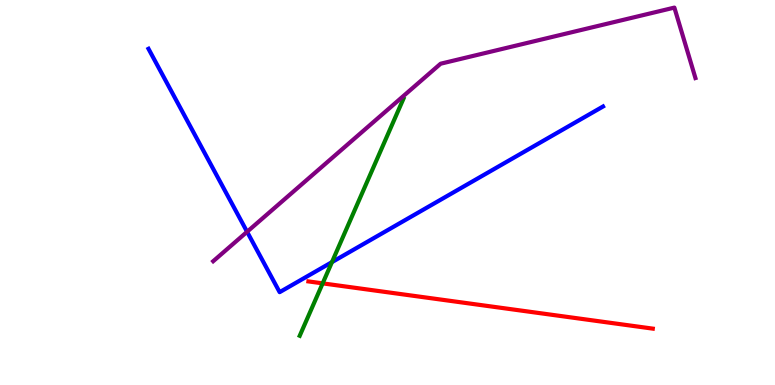[{'lines': ['blue', 'red'], 'intersections': []}, {'lines': ['green', 'red'], 'intersections': [{'x': 4.16, 'y': 2.64}]}, {'lines': ['purple', 'red'], 'intersections': []}, {'lines': ['blue', 'green'], 'intersections': [{'x': 4.28, 'y': 3.19}]}, {'lines': ['blue', 'purple'], 'intersections': [{'x': 3.19, 'y': 3.98}]}, {'lines': ['green', 'purple'], 'intersections': []}]